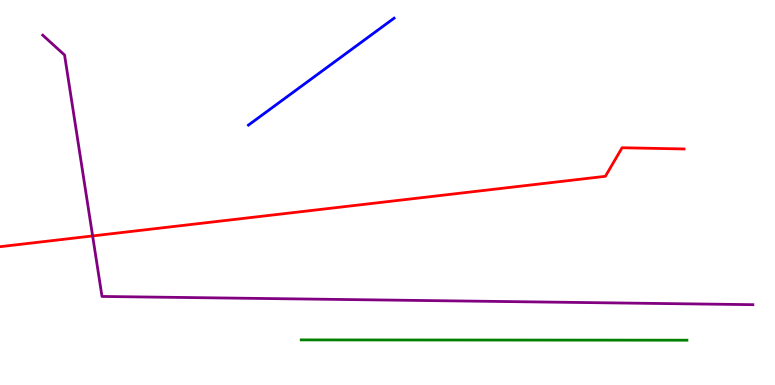[{'lines': ['blue', 'red'], 'intersections': []}, {'lines': ['green', 'red'], 'intersections': []}, {'lines': ['purple', 'red'], 'intersections': [{'x': 1.2, 'y': 3.87}]}, {'lines': ['blue', 'green'], 'intersections': []}, {'lines': ['blue', 'purple'], 'intersections': []}, {'lines': ['green', 'purple'], 'intersections': []}]